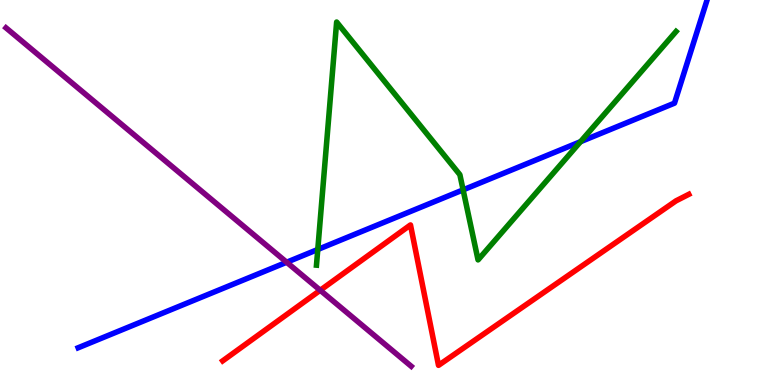[{'lines': ['blue', 'red'], 'intersections': []}, {'lines': ['green', 'red'], 'intersections': []}, {'lines': ['purple', 'red'], 'intersections': [{'x': 4.13, 'y': 2.46}]}, {'lines': ['blue', 'green'], 'intersections': [{'x': 4.1, 'y': 3.52}, {'x': 5.98, 'y': 5.07}, {'x': 7.49, 'y': 6.32}]}, {'lines': ['blue', 'purple'], 'intersections': [{'x': 3.7, 'y': 3.19}]}, {'lines': ['green', 'purple'], 'intersections': []}]